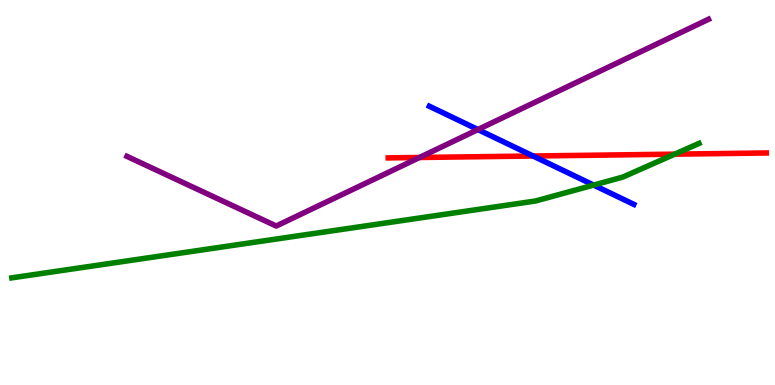[{'lines': ['blue', 'red'], 'intersections': [{'x': 6.88, 'y': 5.95}]}, {'lines': ['green', 'red'], 'intersections': [{'x': 8.71, 'y': 6.0}]}, {'lines': ['purple', 'red'], 'intersections': [{'x': 5.41, 'y': 5.91}]}, {'lines': ['blue', 'green'], 'intersections': [{'x': 7.66, 'y': 5.19}]}, {'lines': ['blue', 'purple'], 'intersections': [{'x': 6.17, 'y': 6.64}]}, {'lines': ['green', 'purple'], 'intersections': []}]